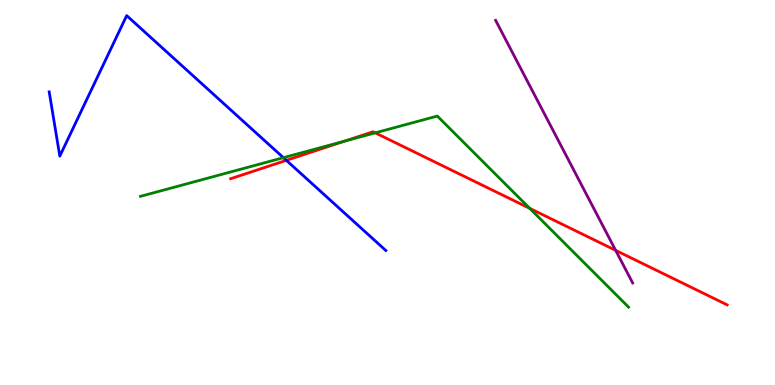[{'lines': ['blue', 'red'], 'intersections': [{'x': 3.69, 'y': 5.84}]}, {'lines': ['green', 'red'], 'intersections': [{'x': 4.45, 'y': 6.33}, {'x': 4.84, 'y': 6.55}, {'x': 6.83, 'y': 4.59}]}, {'lines': ['purple', 'red'], 'intersections': [{'x': 7.94, 'y': 3.5}]}, {'lines': ['blue', 'green'], 'intersections': [{'x': 3.66, 'y': 5.9}]}, {'lines': ['blue', 'purple'], 'intersections': []}, {'lines': ['green', 'purple'], 'intersections': []}]